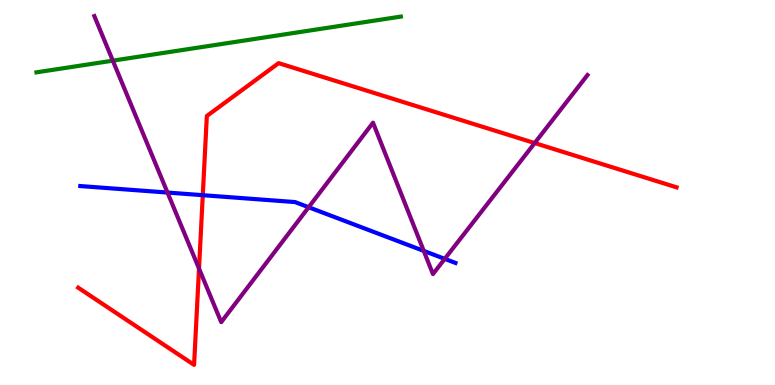[{'lines': ['blue', 'red'], 'intersections': [{'x': 2.62, 'y': 4.93}]}, {'lines': ['green', 'red'], 'intersections': []}, {'lines': ['purple', 'red'], 'intersections': [{'x': 2.57, 'y': 3.02}, {'x': 6.9, 'y': 6.28}]}, {'lines': ['blue', 'green'], 'intersections': []}, {'lines': ['blue', 'purple'], 'intersections': [{'x': 2.16, 'y': 5.0}, {'x': 3.98, 'y': 4.62}, {'x': 5.47, 'y': 3.48}, {'x': 5.74, 'y': 3.28}]}, {'lines': ['green', 'purple'], 'intersections': [{'x': 1.46, 'y': 8.42}]}]